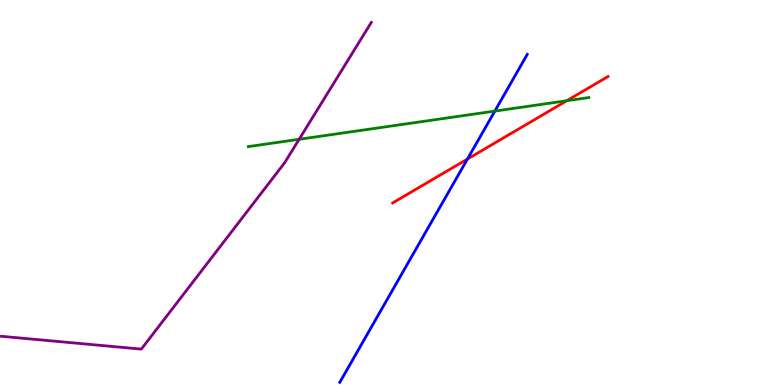[{'lines': ['blue', 'red'], 'intersections': [{'x': 6.03, 'y': 5.87}]}, {'lines': ['green', 'red'], 'intersections': [{'x': 7.31, 'y': 7.38}]}, {'lines': ['purple', 'red'], 'intersections': []}, {'lines': ['blue', 'green'], 'intersections': [{'x': 6.39, 'y': 7.11}]}, {'lines': ['blue', 'purple'], 'intersections': []}, {'lines': ['green', 'purple'], 'intersections': [{'x': 3.86, 'y': 6.38}]}]